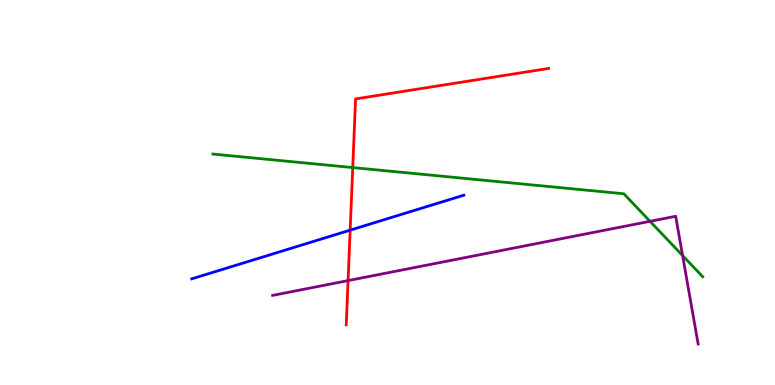[{'lines': ['blue', 'red'], 'intersections': [{'x': 4.52, 'y': 4.02}]}, {'lines': ['green', 'red'], 'intersections': [{'x': 4.55, 'y': 5.65}]}, {'lines': ['purple', 'red'], 'intersections': [{'x': 4.49, 'y': 2.71}]}, {'lines': ['blue', 'green'], 'intersections': []}, {'lines': ['blue', 'purple'], 'intersections': []}, {'lines': ['green', 'purple'], 'intersections': [{'x': 8.39, 'y': 4.25}, {'x': 8.81, 'y': 3.36}]}]